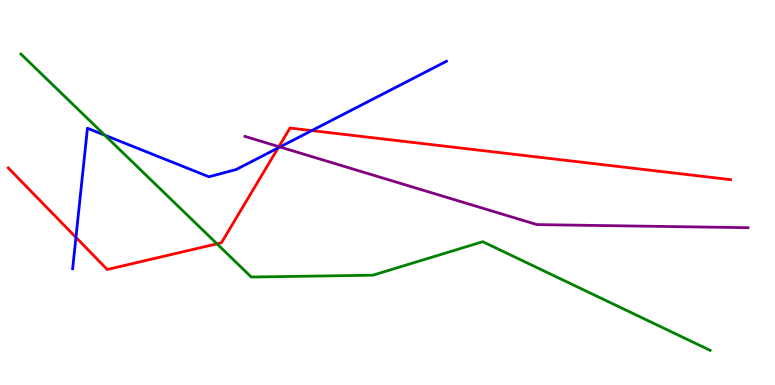[{'lines': ['blue', 'red'], 'intersections': [{'x': 0.98, 'y': 3.83}, {'x': 3.59, 'y': 6.16}, {'x': 4.02, 'y': 6.61}]}, {'lines': ['green', 'red'], 'intersections': [{'x': 2.8, 'y': 3.67}]}, {'lines': ['purple', 'red'], 'intersections': [{'x': 3.6, 'y': 6.19}]}, {'lines': ['blue', 'green'], 'intersections': [{'x': 1.35, 'y': 6.49}]}, {'lines': ['blue', 'purple'], 'intersections': [{'x': 3.61, 'y': 6.18}]}, {'lines': ['green', 'purple'], 'intersections': []}]